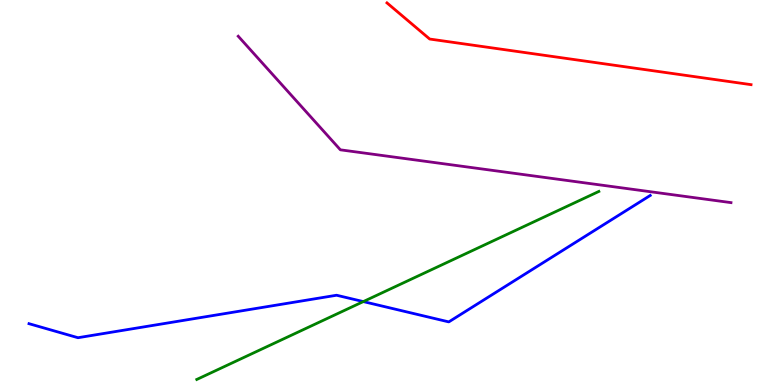[{'lines': ['blue', 'red'], 'intersections': []}, {'lines': ['green', 'red'], 'intersections': []}, {'lines': ['purple', 'red'], 'intersections': []}, {'lines': ['blue', 'green'], 'intersections': [{'x': 4.69, 'y': 2.17}]}, {'lines': ['blue', 'purple'], 'intersections': []}, {'lines': ['green', 'purple'], 'intersections': []}]